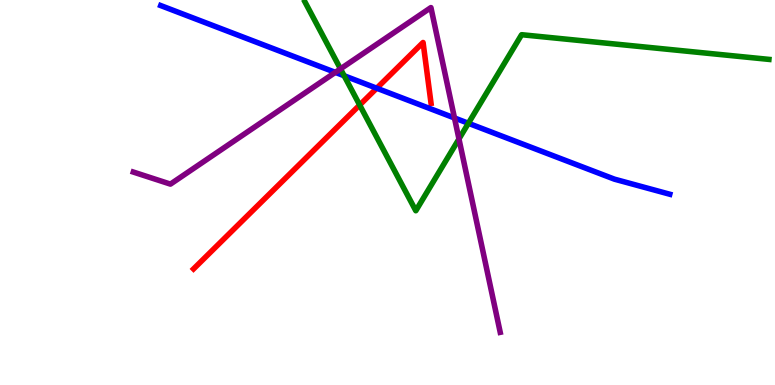[{'lines': ['blue', 'red'], 'intersections': [{'x': 4.86, 'y': 7.71}]}, {'lines': ['green', 'red'], 'intersections': [{'x': 4.64, 'y': 7.27}]}, {'lines': ['purple', 'red'], 'intersections': []}, {'lines': ['blue', 'green'], 'intersections': [{'x': 4.44, 'y': 8.03}, {'x': 6.04, 'y': 6.8}]}, {'lines': ['blue', 'purple'], 'intersections': [{'x': 4.33, 'y': 8.12}, {'x': 5.86, 'y': 6.94}]}, {'lines': ['green', 'purple'], 'intersections': [{'x': 4.39, 'y': 8.21}, {'x': 5.92, 'y': 6.39}]}]